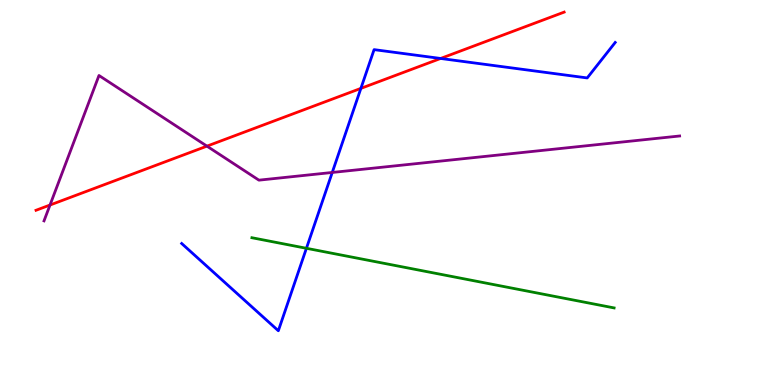[{'lines': ['blue', 'red'], 'intersections': [{'x': 4.66, 'y': 7.7}, {'x': 5.69, 'y': 8.48}]}, {'lines': ['green', 'red'], 'intersections': []}, {'lines': ['purple', 'red'], 'intersections': [{'x': 0.645, 'y': 4.67}, {'x': 2.67, 'y': 6.2}]}, {'lines': ['blue', 'green'], 'intersections': [{'x': 3.95, 'y': 3.55}]}, {'lines': ['blue', 'purple'], 'intersections': [{'x': 4.29, 'y': 5.52}]}, {'lines': ['green', 'purple'], 'intersections': []}]